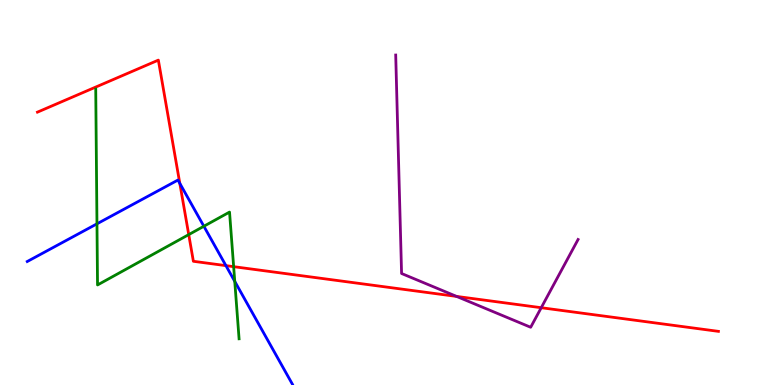[{'lines': ['blue', 'red'], 'intersections': [{'x': 2.32, 'y': 5.24}, {'x': 2.92, 'y': 3.1}]}, {'lines': ['green', 'red'], 'intersections': [{'x': 2.44, 'y': 3.91}, {'x': 3.01, 'y': 3.07}]}, {'lines': ['purple', 'red'], 'intersections': [{'x': 5.89, 'y': 2.3}, {'x': 6.98, 'y': 2.01}]}, {'lines': ['blue', 'green'], 'intersections': [{'x': 1.25, 'y': 4.19}, {'x': 2.63, 'y': 4.12}, {'x': 3.03, 'y': 2.69}]}, {'lines': ['blue', 'purple'], 'intersections': []}, {'lines': ['green', 'purple'], 'intersections': []}]